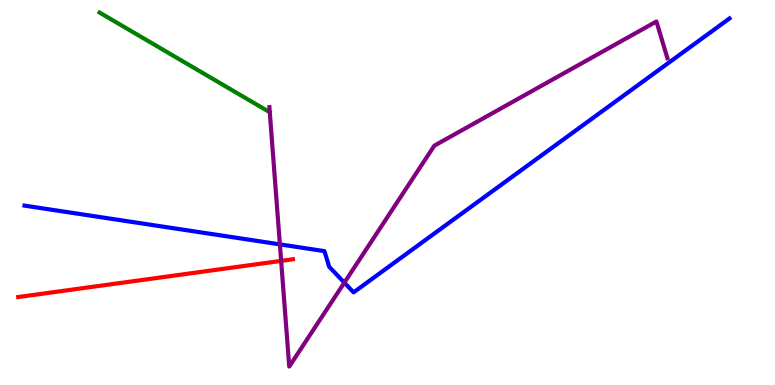[{'lines': ['blue', 'red'], 'intersections': []}, {'lines': ['green', 'red'], 'intersections': []}, {'lines': ['purple', 'red'], 'intersections': [{'x': 3.63, 'y': 3.22}]}, {'lines': ['blue', 'green'], 'intersections': []}, {'lines': ['blue', 'purple'], 'intersections': [{'x': 3.61, 'y': 3.65}, {'x': 4.44, 'y': 2.66}]}, {'lines': ['green', 'purple'], 'intersections': []}]